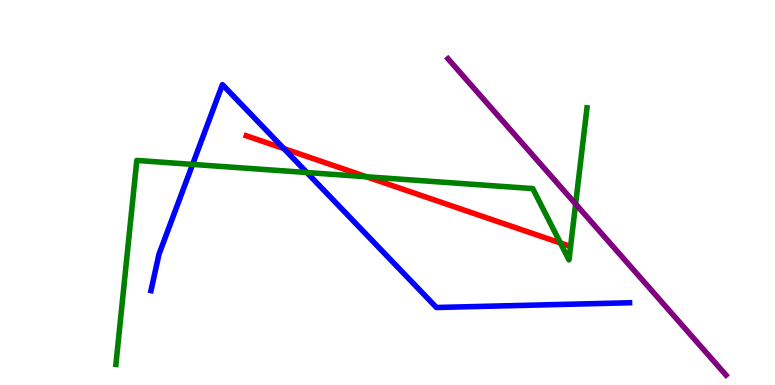[{'lines': ['blue', 'red'], 'intersections': [{'x': 3.66, 'y': 6.14}]}, {'lines': ['green', 'red'], 'intersections': [{'x': 4.73, 'y': 5.41}, {'x': 7.23, 'y': 3.69}]}, {'lines': ['purple', 'red'], 'intersections': []}, {'lines': ['blue', 'green'], 'intersections': [{'x': 2.48, 'y': 5.73}, {'x': 3.96, 'y': 5.52}]}, {'lines': ['blue', 'purple'], 'intersections': []}, {'lines': ['green', 'purple'], 'intersections': [{'x': 7.43, 'y': 4.7}]}]